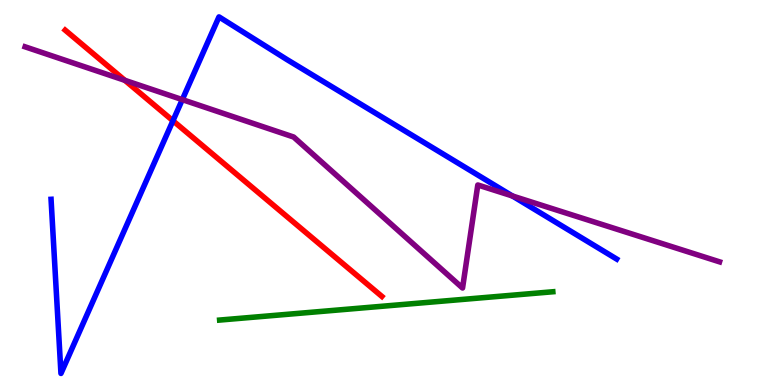[{'lines': ['blue', 'red'], 'intersections': [{'x': 2.23, 'y': 6.86}]}, {'lines': ['green', 'red'], 'intersections': []}, {'lines': ['purple', 'red'], 'intersections': [{'x': 1.61, 'y': 7.91}]}, {'lines': ['blue', 'green'], 'intersections': []}, {'lines': ['blue', 'purple'], 'intersections': [{'x': 2.35, 'y': 7.41}, {'x': 6.61, 'y': 4.91}]}, {'lines': ['green', 'purple'], 'intersections': []}]